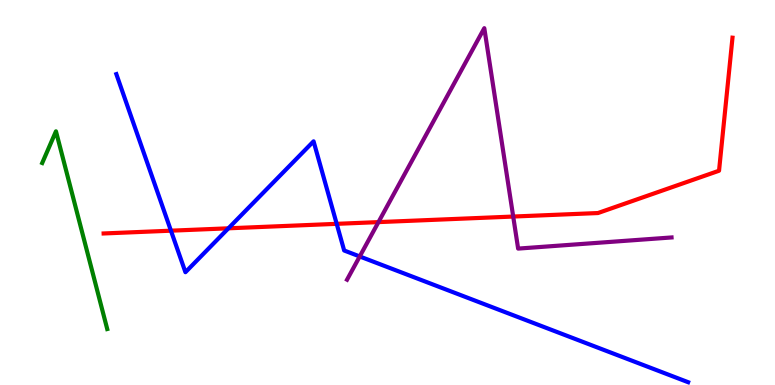[{'lines': ['blue', 'red'], 'intersections': [{'x': 2.21, 'y': 4.01}, {'x': 2.95, 'y': 4.07}, {'x': 4.34, 'y': 4.19}]}, {'lines': ['green', 'red'], 'intersections': []}, {'lines': ['purple', 'red'], 'intersections': [{'x': 4.88, 'y': 4.23}, {'x': 6.62, 'y': 4.38}]}, {'lines': ['blue', 'green'], 'intersections': []}, {'lines': ['blue', 'purple'], 'intersections': [{'x': 4.64, 'y': 3.34}]}, {'lines': ['green', 'purple'], 'intersections': []}]